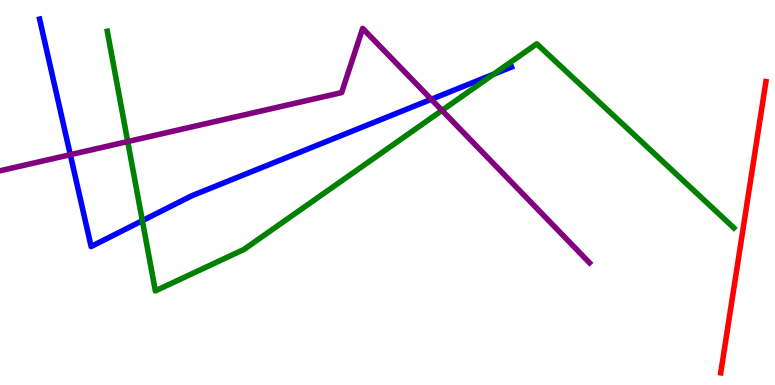[{'lines': ['blue', 'red'], 'intersections': []}, {'lines': ['green', 'red'], 'intersections': []}, {'lines': ['purple', 'red'], 'intersections': []}, {'lines': ['blue', 'green'], 'intersections': [{'x': 1.84, 'y': 4.27}, {'x': 6.37, 'y': 8.07}]}, {'lines': ['blue', 'purple'], 'intersections': [{'x': 0.907, 'y': 5.98}, {'x': 5.56, 'y': 7.42}]}, {'lines': ['green', 'purple'], 'intersections': [{'x': 1.65, 'y': 6.32}, {'x': 5.7, 'y': 7.13}]}]